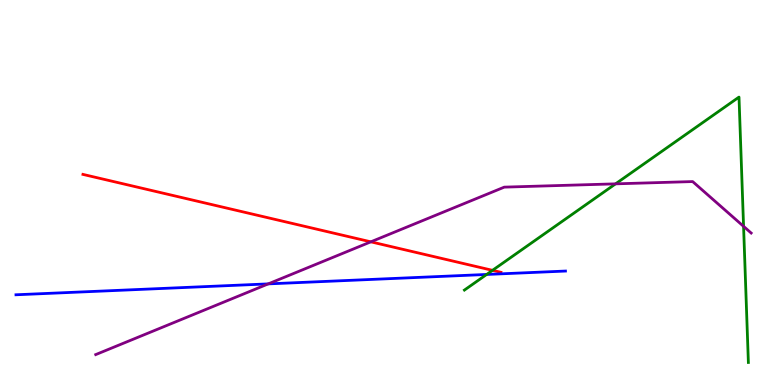[{'lines': ['blue', 'red'], 'intersections': []}, {'lines': ['green', 'red'], 'intersections': [{'x': 6.35, 'y': 2.98}]}, {'lines': ['purple', 'red'], 'intersections': [{'x': 4.78, 'y': 3.72}]}, {'lines': ['blue', 'green'], 'intersections': [{'x': 6.28, 'y': 2.87}]}, {'lines': ['blue', 'purple'], 'intersections': [{'x': 3.46, 'y': 2.63}]}, {'lines': ['green', 'purple'], 'intersections': [{'x': 7.94, 'y': 5.22}, {'x': 9.59, 'y': 4.12}]}]